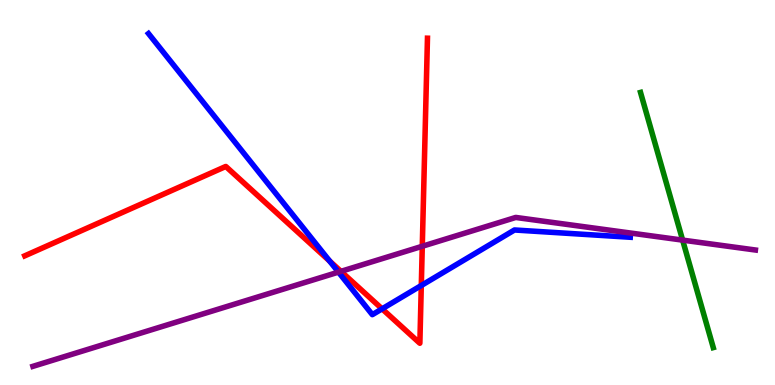[{'lines': ['blue', 'red'], 'intersections': [{'x': 4.25, 'y': 3.22}, {'x': 4.93, 'y': 1.98}, {'x': 5.44, 'y': 2.58}]}, {'lines': ['green', 'red'], 'intersections': []}, {'lines': ['purple', 'red'], 'intersections': [{'x': 4.4, 'y': 2.95}, {'x': 5.45, 'y': 3.6}]}, {'lines': ['blue', 'green'], 'intersections': []}, {'lines': ['blue', 'purple'], 'intersections': [{'x': 4.37, 'y': 2.93}]}, {'lines': ['green', 'purple'], 'intersections': [{'x': 8.81, 'y': 3.76}]}]